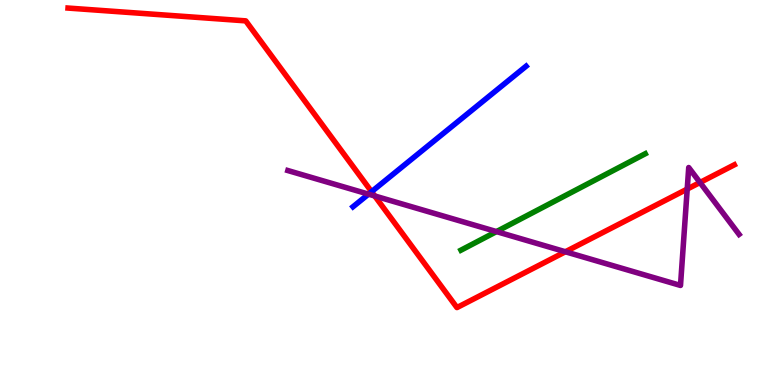[{'lines': ['blue', 'red'], 'intersections': [{'x': 4.79, 'y': 5.02}]}, {'lines': ['green', 'red'], 'intersections': []}, {'lines': ['purple', 'red'], 'intersections': [{'x': 4.84, 'y': 4.91}, {'x': 7.3, 'y': 3.46}, {'x': 8.87, 'y': 5.09}, {'x': 9.03, 'y': 5.26}]}, {'lines': ['blue', 'green'], 'intersections': []}, {'lines': ['blue', 'purple'], 'intersections': [{'x': 4.76, 'y': 4.96}]}, {'lines': ['green', 'purple'], 'intersections': [{'x': 6.41, 'y': 3.98}]}]